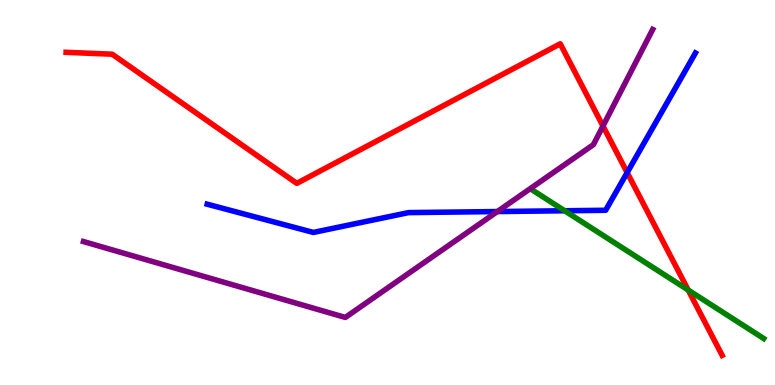[{'lines': ['blue', 'red'], 'intersections': [{'x': 8.09, 'y': 5.52}]}, {'lines': ['green', 'red'], 'intersections': [{'x': 8.88, 'y': 2.47}]}, {'lines': ['purple', 'red'], 'intersections': [{'x': 7.78, 'y': 6.73}]}, {'lines': ['blue', 'green'], 'intersections': [{'x': 7.29, 'y': 4.53}]}, {'lines': ['blue', 'purple'], 'intersections': [{'x': 6.42, 'y': 4.51}]}, {'lines': ['green', 'purple'], 'intersections': []}]